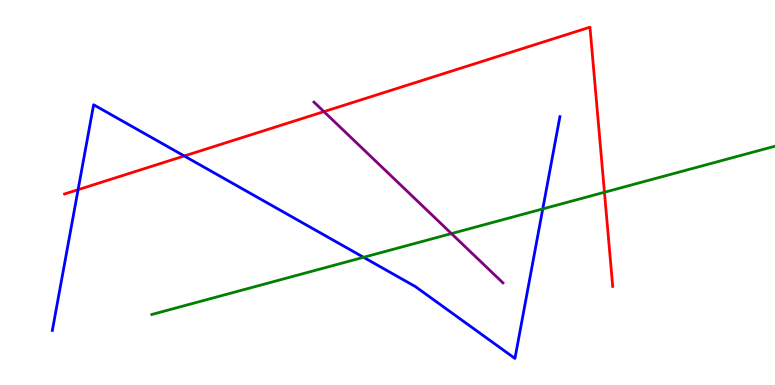[{'lines': ['blue', 'red'], 'intersections': [{'x': 1.01, 'y': 5.07}, {'x': 2.38, 'y': 5.95}]}, {'lines': ['green', 'red'], 'intersections': [{'x': 7.8, 'y': 5.01}]}, {'lines': ['purple', 'red'], 'intersections': [{'x': 4.18, 'y': 7.1}]}, {'lines': ['blue', 'green'], 'intersections': [{'x': 4.69, 'y': 3.32}, {'x': 7.0, 'y': 4.57}]}, {'lines': ['blue', 'purple'], 'intersections': []}, {'lines': ['green', 'purple'], 'intersections': [{'x': 5.82, 'y': 3.93}]}]